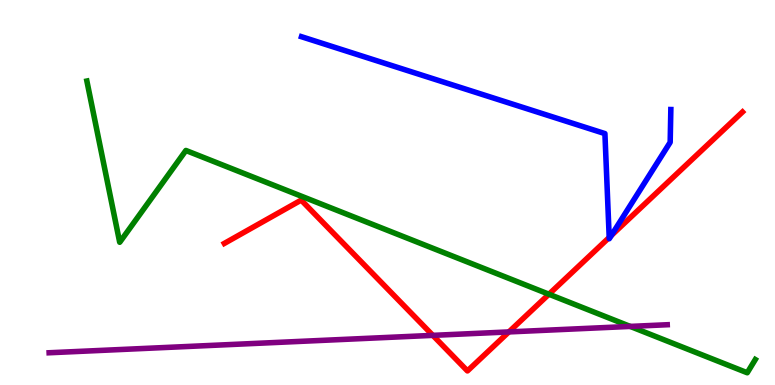[{'lines': ['blue', 'red'], 'intersections': [{'x': 7.86, 'y': 3.83}, {'x': 7.89, 'y': 3.88}]}, {'lines': ['green', 'red'], 'intersections': [{'x': 7.08, 'y': 2.36}]}, {'lines': ['purple', 'red'], 'intersections': [{'x': 5.58, 'y': 1.29}, {'x': 6.57, 'y': 1.38}]}, {'lines': ['blue', 'green'], 'intersections': []}, {'lines': ['blue', 'purple'], 'intersections': []}, {'lines': ['green', 'purple'], 'intersections': [{'x': 8.13, 'y': 1.52}]}]